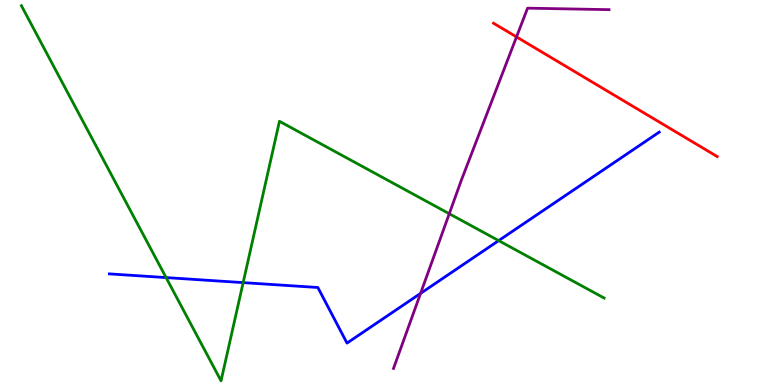[{'lines': ['blue', 'red'], 'intersections': []}, {'lines': ['green', 'red'], 'intersections': []}, {'lines': ['purple', 'red'], 'intersections': [{'x': 6.66, 'y': 9.04}]}, {'lines': ['blue', 'green'], 'intersections': [{'x': 2.14, 'y': 2.79}, {'x': 3.14, 'y': 2.66}, {'x': 6.43, 'y': 3.75}]}, {'lines': ['blue', 'purple'], 'intersections': [{'x': 5.43, 'y': 2.38}]}, {'lines': ['green', 'purple'], 'intersections': [{'x': 5.8, 'y': 4.45}]}]